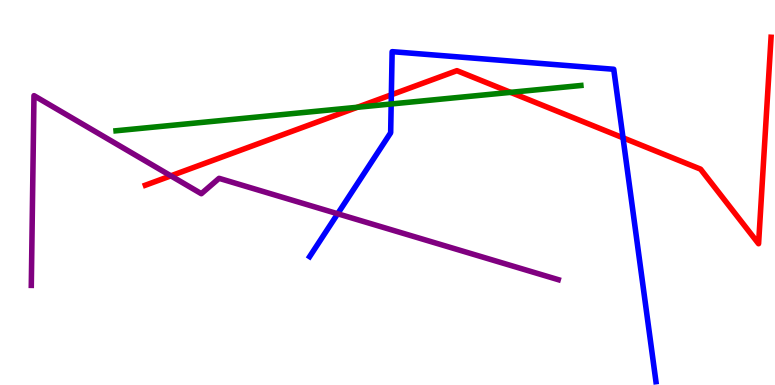[{'lines': ['blue', 'red'], 'intersections': [{'x': 5.05, 'y': 7.54}, {'x': 8.04, 'y': 6.42}]}, {'lines': ['green', 'red'], 'intersections': [{'x': 4.61, 'y': 7.21}, {'x': 6.59, 'y': 7.6}]}, {'lines': ['purple', 'red'], 'intersections': [{'x': 2.2, 'y': 5.43}]}, {'lines': ['blue', 'green'], 'intersections': [{'x': 5.05, 'y': 7.3}]}, {'lines': ['blue', 'purple'], 'intersections': [{'x': 4.36, 'y': 4.45}]}, {'lines': ['green', 'purple'], 'intersections': []}]